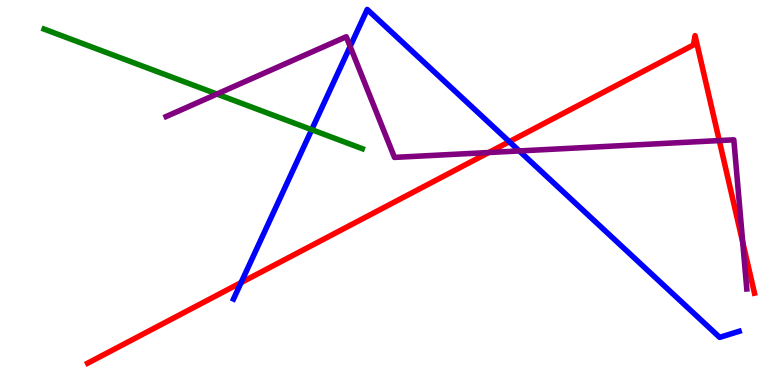[{'lines': ['blue', 'red'], 'intersections': [{'x': 3.11, 'y': 2.66}, {'x': 6.57, 'y': 6.32}]}, {'lines': ['green', 'red'], 'intersections': []}, {'lines': ['purple', 'red'], 'intersections': [{'x': 6.31, 'y': 6.04}, {'x': 9.28, 'y': 6.35}, {'x': 9.58, 'y': 3.71}]}, {'lines': ['blue', 'green'], 'intersections': [{'x': 4.02, 'y': 6.63}]}, {'lines': ['blue', 'purple'], 'intersections': [{'x': 4.52, 'y': 8.79}, {'x': 6.7, 'y': 6.08}]}, {'lines': ['green', 'purple'], 'intersections': [{'x': 2.8, 'y': 7.56}]}]